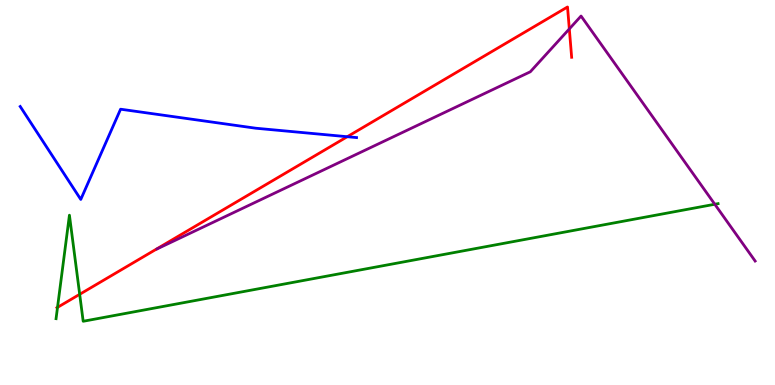[{'lines': ['blue', 'red'], 'intersections': [{'x': 4.48, 'y': 6.45}]}, {'lines': ['green', 'red'], 'intersections': [{'x': 0.742, 'y': 2.02}, {'x': 1.03, 'y': 2.36}]}, {'lines': ['purple', 'red'], 'intersections': [{'x': 7.35, 'y': 9.25}]}, {'lines': ['blue', 'green'], 'intersections': []}, {'lines': ['blue', 'purple'], 'intersections': []}, {'lines': ['green', 'purple'], 'intersections': [{'x': 9.22, 'y': 4.69}]}]